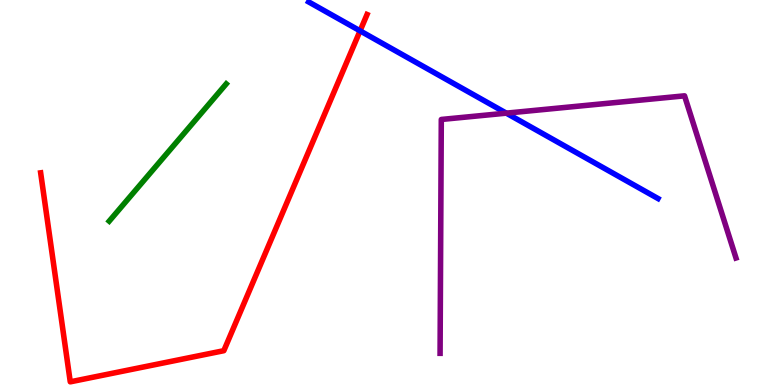[{'lines': ['blue', 'red'], 'intersections': [{'x': 4.65, 'y': 9.2}]}, {'lines': ['green', 'red'], 'intersections': []}, {'lines': ['purple', 'red'], 'intersections': []}, {'lines': ['blue', 'green'], 'intersections': []}, {'lines': ['blue', 'purple'], 'intersections': [{'x': 6.53, 'y': 7.06}]}, {'lines': ['green', 'purple'], 'intersections': []}]